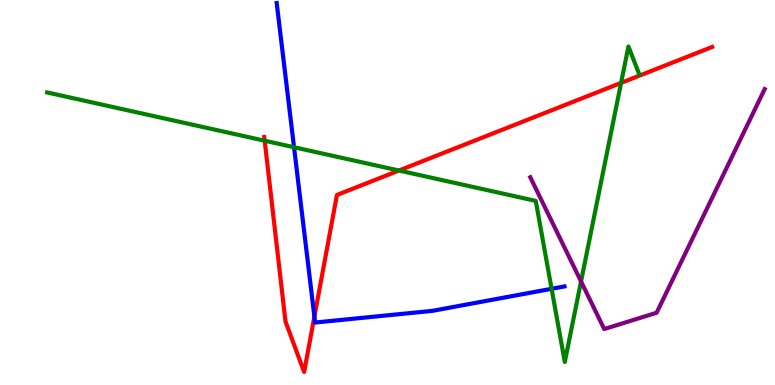[{'lines': ['blue', 'red'], 'intersections': [{'x': 4.06, 'y': 1.78}]}, {'lines': ['green', 'red'], 'intersections': [{'x': 3.42, 'y': 6.34}, {'x': 5.15, 'y': 5.57}, {'x': 8.01, 'y': 7.85}]}, {'lines': ['purple', 'red'], 'intersections': []}, {'lines': ['blue', 'green'], 'intersections': [{'x': 3.79, 'y': 6.18}, {'x': 7.12, 'y': 2.5}]}, {'lines': ['blue', 'purple'], 'intersections': []}, {'lines': ['green', 'purple'], 'intersections': [{'x': 7.5, 'y': 2.69}]}]